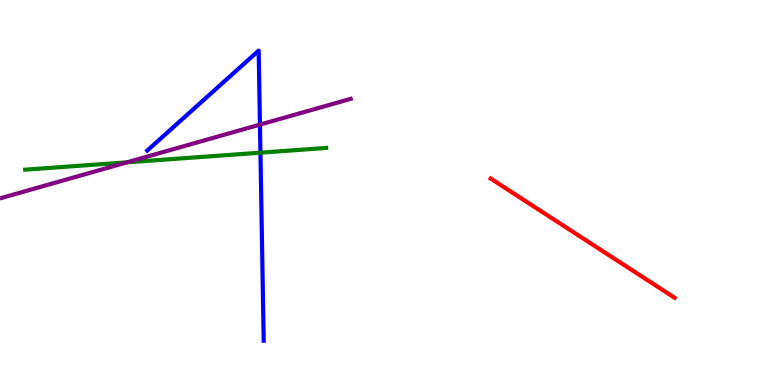[{'lines': ['blue', 'red'], 'intersections': []}, {'lines': ['green', 'red'], 'intersections': []}, {'lines': ['purple', 'red'], 'intersections': []}, {'lines': ['blue', 'green'], 'intersections': [{'x': 3.36, 'y': 6.03}]}, {'lines': ['blue', 'purple'], 'intersections': [{'x': 3.35, 'y': 6.76}]}, {'lines': ['green', 'purple'], 'intersections': [{'x': 1.64, 'y': 5.78}]}]